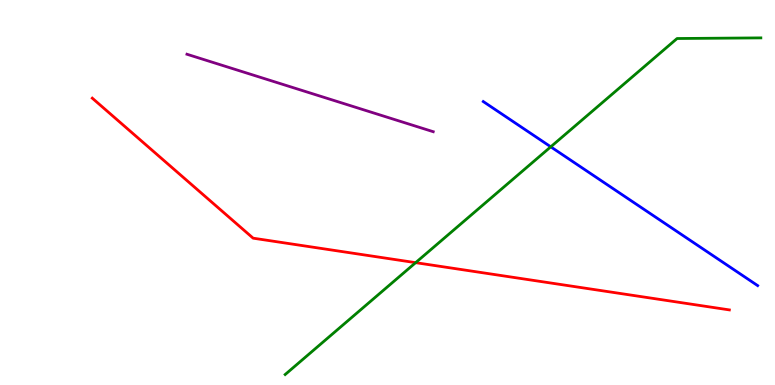[{'lines': ['blue', 'red'], 'intersections': []}, {'lines': ['green', 'red'], 'intersections': [{'x': 5.36, 'y': 3.18}]}, {'lines': ['purple', 'red'], 'intersections': []}, {'lines': ['blue', 'green'], 'intersections': [{'x': 7.11, 'y': 6.19}]}, {'lines': ['blue', 'purple'], 'intersections': []}, {'lines': ['green', 'purple'], 'intersections': []}]